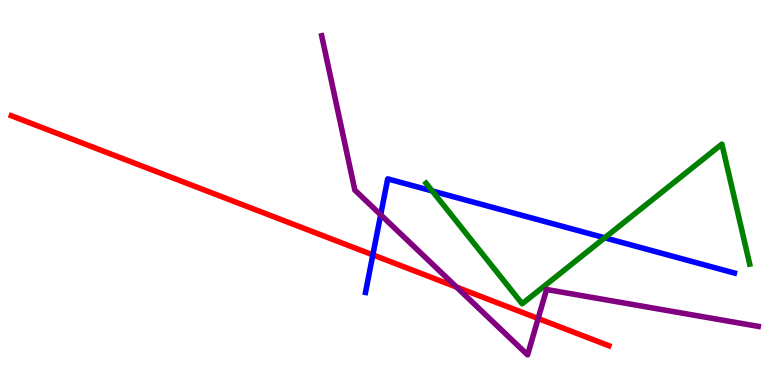[{'lines': ['blue', 'red'], 'intersections': [{'x': 4.81, 'y': 3.38}]}, {'lines': ['green', 'red'], 'intersections': []}, {'lines': ['purple', 'red'], 'intersections': [{'x': 5.89, 'y': 2.54}, {'x': 6.94, 'y': 1.73}]}, {'lines': ['blue', 'green'], 'intersections': [{'x': 5.58, 'y': 5.04}, {'x': 7.8, 'y': 3.82}]}, {'lines': ['blue', 'purple'], 'intersections': [{'x': 4.91, 'y': 4.42}]}, {'lines': ['green', 'purple'], 'intersections': []}]